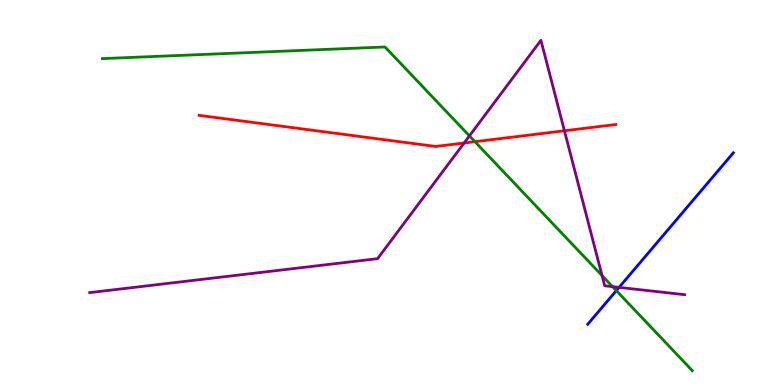[{'lines': ['blue', 'red'], 'intersections': []}, {'lines': ['green', 'red'], 'intersections': [{'x': 6.13, 'y': 6.32}]}, {'lines': ['purple', 'red'], 'intersections': [{'x': 5.99, 'y': 6.29}, {'x': 7.28, 'y': 6.6}]}, {'lines': ['blue', 'green'], 'intersections': [{'x': 7.95, 'y': 2.45}]}, {'lines': ['blue', 'purple'], 'intersections': [{'x': 7.99, 'y': 2.54}]}, {'lines': ['green', 'purple'], 'intersections': [{'x': 6.06, 'y': 6.47}, {'x': 7.77, 'y': 2.84}, {'x': 7.9, 'y': 2.55}]}]